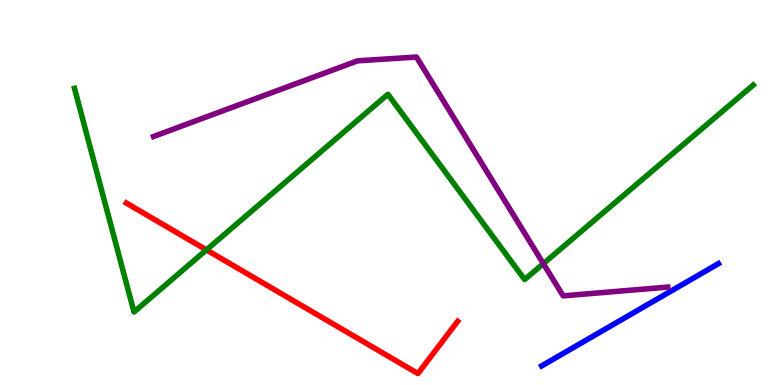[{'lines': ['blue', 'red'], 'intersections': []}, {'lines': ['green', 'red'], 'intersections': [{'x': 2.66, 'y': 3.51}]}, {'lines': ['purple', 'red'], 'intersections': []}, {'lines': ['blue', 'green'], 'intersections': []}, {'lines': ['blue', 'purple'], 'intersections': []}, {'lines': ['green', 'purple'], 'intersections': [{'x': 7.01, 'y': 3.15}]}]